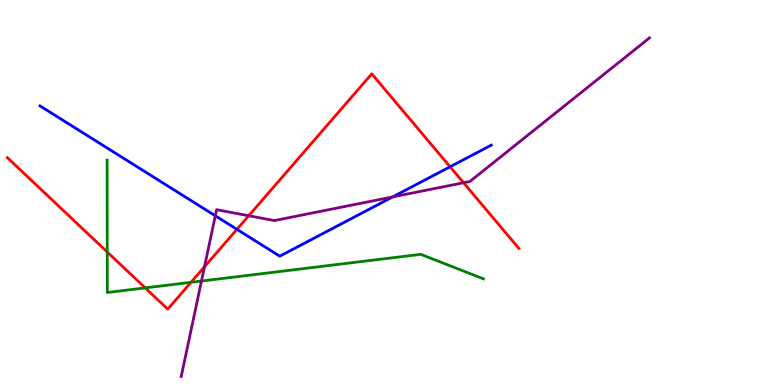[{'lines': ['blue', 'red'], 'intersections': [{'x': 3.06, 'y': 4.04}, {'x': 5.81, 'y': 5.67}]}, {'lines': ['green', 'red'], 'intersections': [{'x': 1.38, 'y': 3.45}, {'x': 1.87, 'y': 2.52}, {'x': 2.46, 'y': 2.67}]}, {'lines': ['purple', 'red'], 'intersections': [{'x': 2.64, 'y': 3.07}, {'x': 3.21, 'y': 4.4}, {'x': 5.98, 'y': 5.25}]}, {'lines': ['blue', 'green'], 'intersections': []}, {'lines': ['blue', 'purple'], 'intersections': [{'x': 2.78, 'y': 4.4}, {'x': 5.07, 'y': 4.89}]}, {'lines': ['green', 'purple'], 'intersections': [{'x': 2.6, 'y': 2.7}]}]